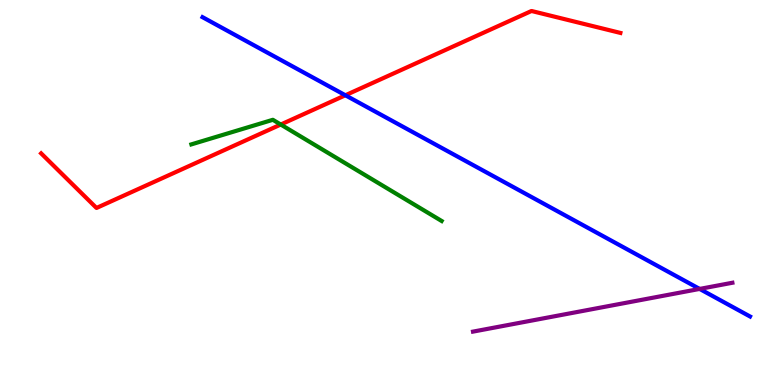[{'lines': ['blue', 'red'], 'intersections': [{'x': 4.46, 'y': 7.53}]}, {'lines': ['green', 'red'], 'intersections': [{'x': 3.62, 'y': 6.77}]}, {'lines': ['purple', 'red'], 'intersections': []}, {'lines': ['blue', 'green'], 'intersections': []}, {'lines': ['blue', 'purple'], 'intersections': [{'x': 9.03, 'y': 2.5}]}, {'lines': ['green', 'purple'], 'intersections': []}]